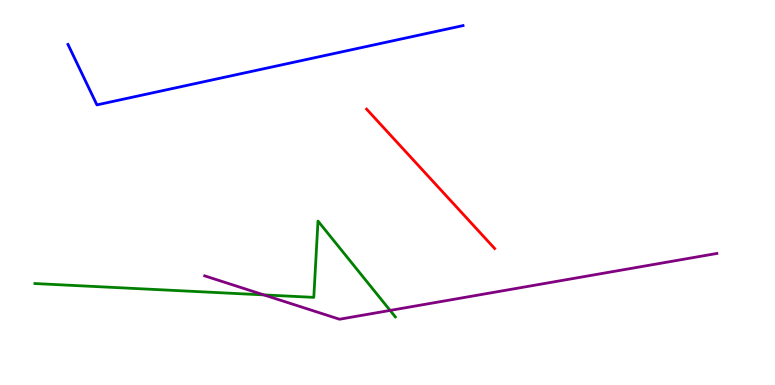[{'lines': ['blue', 'red'], 'intersections': []}, {'lines': ['green', 'red'], 'intersections': []}, {'lines': ['purple', 'red'], 'intersections': []}, {'lines': ['blue', 'green'], 'intersections': []}, {'lines': ['blue', 'purple'], 'intersections': []}, {'lines': ['green', 'purple'], 'intersections': [{'x': 3.4, 'y': 2.34}, {'x': 5.03, 'y': 1.94}]}]